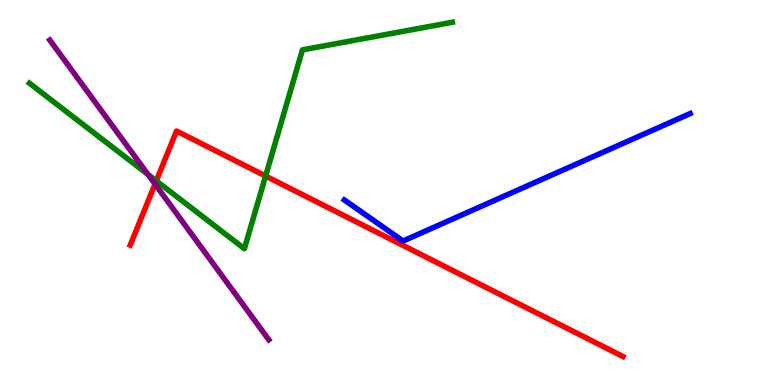[{'lines': ['blue', 'red'], 'intersections': []}, {'lines': ['green', 'red'], 'intersections': [{'x': 2.02, 'y': 5.3}, {'x': 3.43, 'y': 5.43}]}, {'lines': ['purple', 'red'], 'intersections': [{'x': 2.0, 'y': 5.22}]}, {'lines': ['blue', 'green'], 'intersections': []}, {'lines': ['blue', 'purple'], 'intersections': []}, {'lines': ['green', 'purple'], 'intersections': [{'x': 1.91, 'y': 5.47}]}]